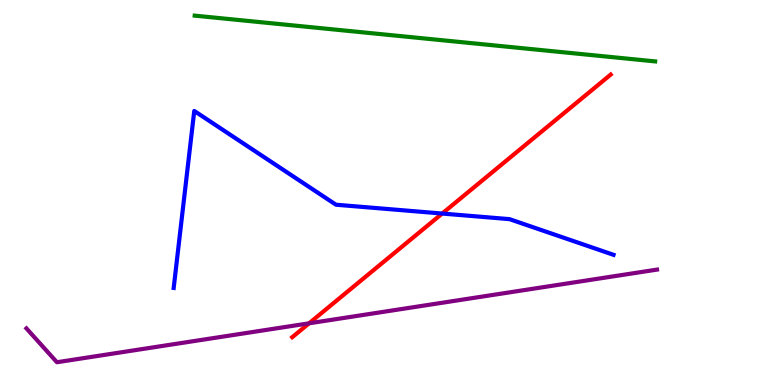[{'lines': ['blue', 'red'], 'intersections': [{'x': 5.71, 'y': 4.45}]}, {'lines': ['green', 'red'], 'intersections': []}, {'lines': ['purple', 'red'], 'intersections': [{'x': 3.99, 'y': 1.6}]}, {'lines': ['blue', 'green'], 'intersections': []}, {'lines': ['blue', 'purple'], 'intersections': []}, {'lines': ['green', 'purple'], 'intersections': []}]